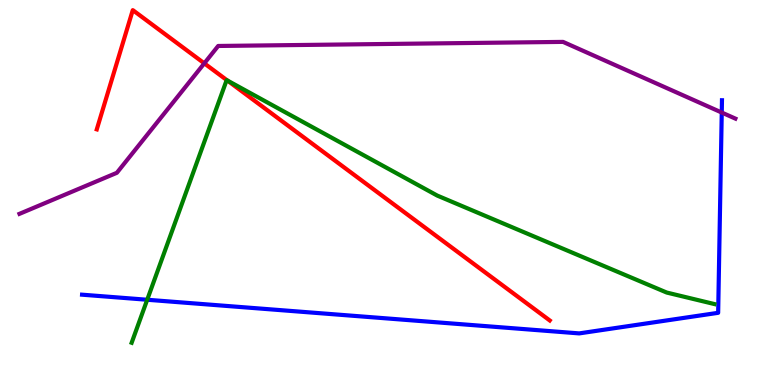[{'lines': ['blue', 'red'], 'intersections': []}, {'lines': ['green', 'red'], 'intersections': [{'x': 2.93, 'y': 7.91}]}, {'lines': ['purple', 'red'], 'intersections': [{'x': 2.64, 'y': 8.35}]}, {'lines': ['blue', 'green'], 'intersections': [{'x': 1.9, 'y': 2.21}]}, {'lines': ['blue', 'purple'], 'intersections': [{'x': 9.31, 'y': 7.08}]}, {'lines': ['green', 'purple'], 'intersections': []}]